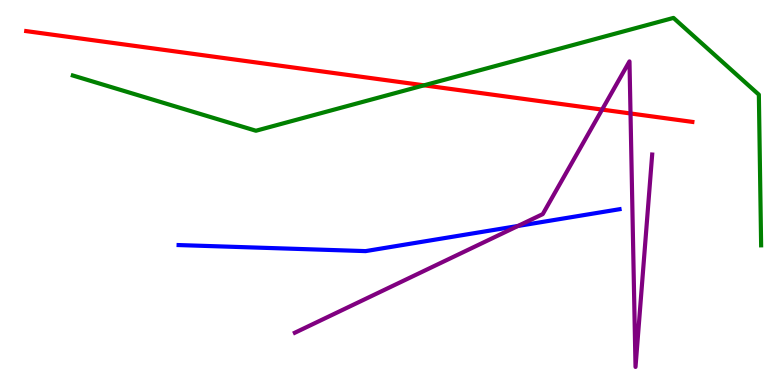[{'lines': ['blue', 'red'], 'intersections': []}, {'lines': ['green', 'red'], 'intersections': [{'x': 5.47, 'y': 7.78}]}, {'lines': ['purple', 'red'], 'intersections': [{'x': 7.77, 'y': 7.15}, {'x': 8.14, 'y': 7.05}]}, {'lines': ['blue', 'green'], 'intersections': []}, {'lines': ['blue', 'purple'], 'intersections': [{'x': 6.68, 'y': 4.13}]}, {'lines': ['green', 'purple'], 'intersections': []}]